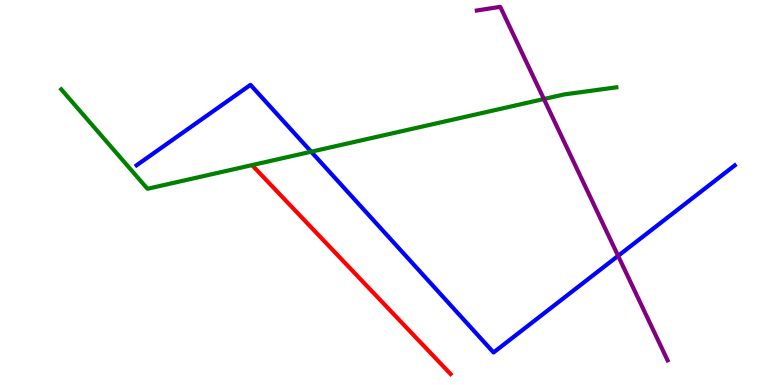[{'lines': ['blue', 'red'], 'intersections': []}, {'lines': ['green', 'red'], 'intersections': []}, {'lines': ['purple', 'red'], 'intersections': []}, {'lines': ['blue', 'green'], 'intersections': [{'x': 4.02, 'y': 6.06}]}, {'lines': ['blue', 'purple'], 'intersections': [{'x': 7.98, 'y': 3.35}]}, {'lines': ['green', 'purple'], 'intersections': [{'x': 7.02, 'y': 7.43}]}]